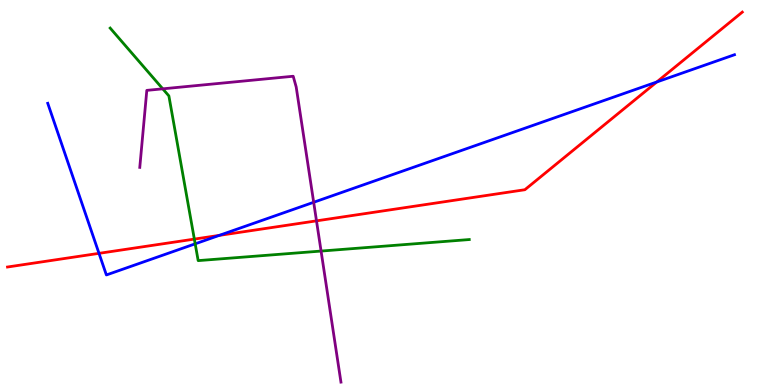[{'lines': ['blue', 'red'], 'intersections': [{'x': 1.28, 'y': 3.42}, {'x': 2.83, 'y': 3.89}, {'x': 8.47, 'y': 7.87}]}, {'lines': ['green', 'red'], 'intersections': [{'x': 2.51, 'y': 3.79}]}, {'lines': ['purple', 'red'], 'intersections': [{'x': 4.08, 'y': 4.26}]}, {'lines': ['blue', 'green'], 'intersections': [{'x': 2.52, 'y': 3.67}]}, {'lines': ['blue', 'purple'], 'intersections': [{'x': 4.05, 'y': 4.75}]}, {'lines': ['green', 'purple'], 'intersections': [{'x': 2.1, 'y': 7.69}, {'x': 4.14, 'y': 3.48}]}]